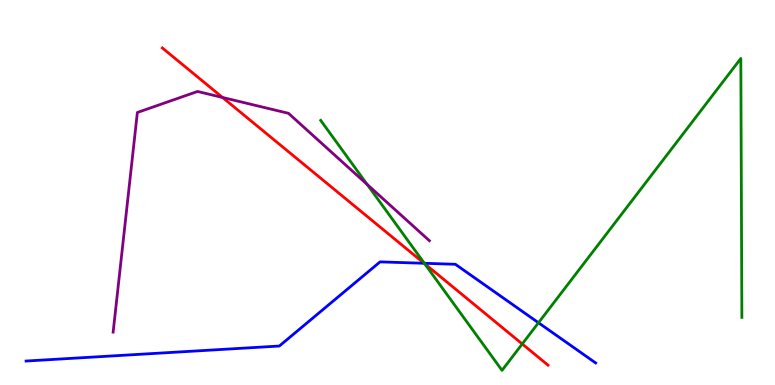[{'lines': ['blue', 'red'], 'intersections': [{'x': 5.47, 'y': 3.16}]}, {'lines': ['green', 'red'], 'intersections': [{'x': 5.48, 'y': 3.15}, {'x': 6.74, 'y': 1.07}]}, {'lines': ['purple', 'red'], 'intersections': [{'x': 2.87, 'y': 7.47}]}, {'lines': ['blue', 'green'], 'intersections': [{'x': 5.48, 'y': 3.16}, {'x': 6.95, 'y': 1.62}]}, {'lines': ['blue', 'purple'], 'intersections': []}, {'lines': ['green', 'purple'], 'intersections': [{'x': 4.74, 'y': 5.21}]}]